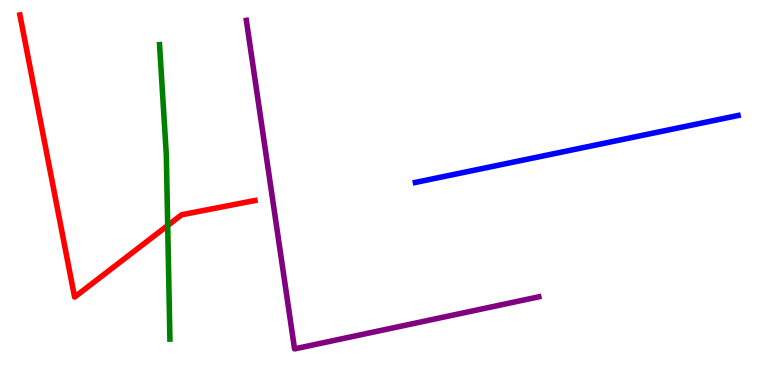[{'lines': ['blue', 'red'], 'intersections': []}, {'lines': ['green', 'red'], 'intersections': [{'x': 2.16, 'y': 4.14}]}, {'lines': ['purple', 'red'], 'intersections': []}, {'lines': ['blue', 'green'], 'intersections': []}, {'lines': ['blue', 'purple'], 'intersections': []}, {'lines': ['green', 'purple'], 'intersections': []}]